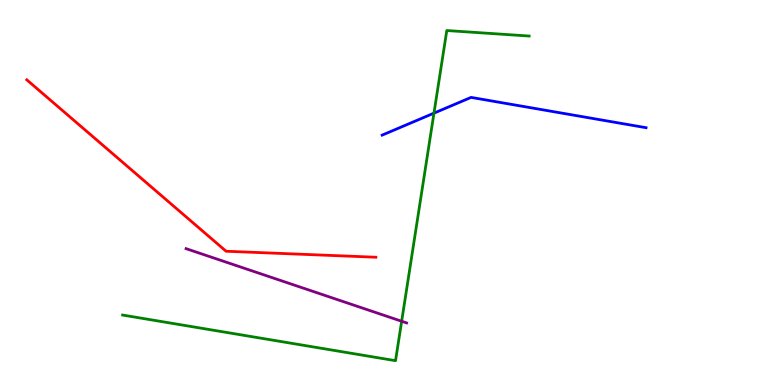[{'lines': ['blue', 'red'], 'intersections': []}, {'lines': ['green', 'red'], 'intersections': []}, {'lines': ['purple', 'red'], 'intersections': []}, {'lines': ['blue', 'green'], 'intersections': [{'x': 5.6, 'y': 7.06}]}, {'lines': ['blue', 'purple'], 'intersections': []}, {'lines': ['green', 'purple'], 'intersections': [{'x': 5.18, 'y': 1.66}]}]